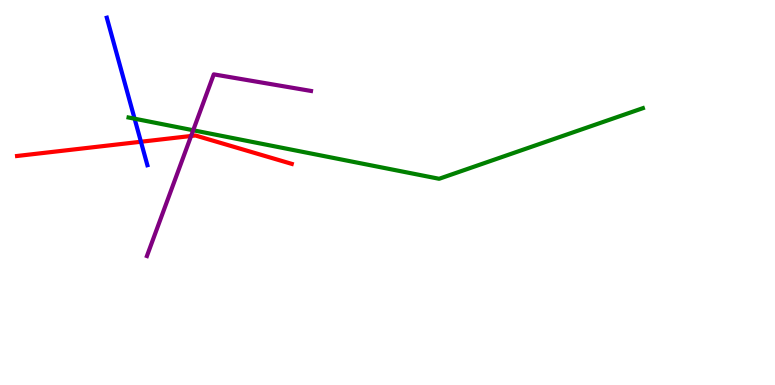[{'lines': ['blue', 'red'], 'intersections': [{'x': 1.82, 'y': 6.32}]}, {'lines': ['green', 'red'], 'intersections': []}, {'lines': ['purple', 'red'], 'intersections': [{'x': 2.47, 'y': 6.47}]}, {'lines': ['blue', 'green'], 'intersections': [{'x': 1.74, 'y': 6.92}]}, {'lines': ['blue', 'purple'], 'intersections': []}, {'lines': ['green', 'purple'], 'intersections': [{'x': 2.49, 'y': 6.62}]}]